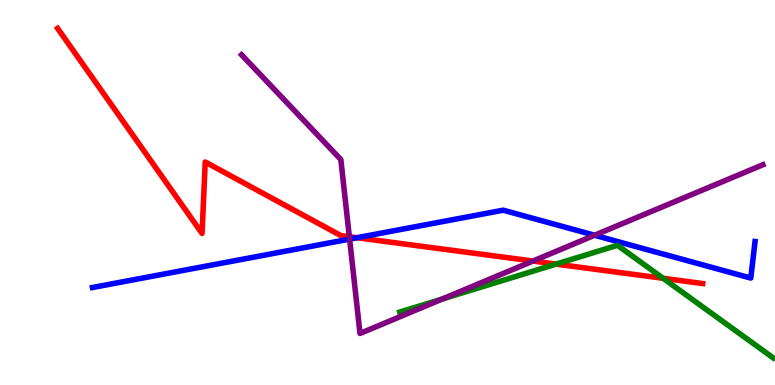[{'lines': ['blue', 'red'], 'intersections': [{'x': 4.61, 'y': 3.83}]}, {'lines': ['green', 'red'], 'intersections': [{'x': 7.18, 'y': 3.14}, {'x': 8.56, 'y': 2.77}]}, {'lines': ['purple', 'red'], 'intersections': [{'x': 4.51, 'y': 3.85}, {'x': 6.88, 'y': 3.22}]}, {'lines': ['blue', 'green'], 'intersections': []}, {'lines': ['blue', 'purple'], 'intersections': [{'x': 4.51, 'y': 3.79}, {'x': 7.67, 'y': 3.89}]}, {'lines': ['green', 'purple'], 'intersections': [{'x': 5.71, 'y': 2.23}]}]